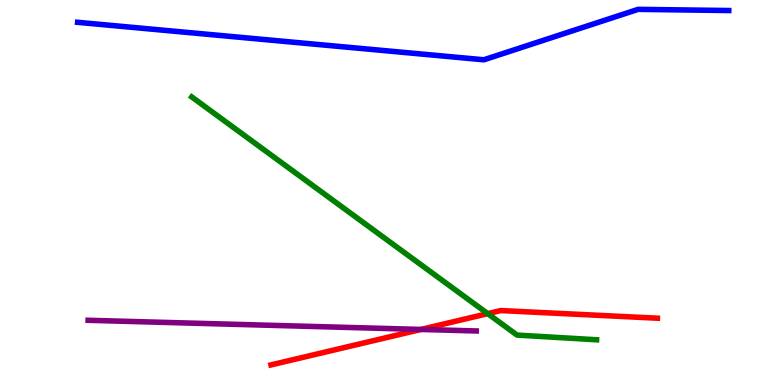[{'lines': ['blue', 'red'], 'intersections': []}, {'lines': ['green', 'red'], 'intersections': [{'x': 6.29, 'y': 1.85}]}, {'lines': ['purple', 'red'], 'intersections': [{'x': 5.43, 'y': 1.44}]}, {'lines': ['blue', 'green'], 'intersections': []}, {'lines': ['blue', 'purple'], 'intersections': []}, {'lines': ['green', 'purple'], 'intersections': []}]